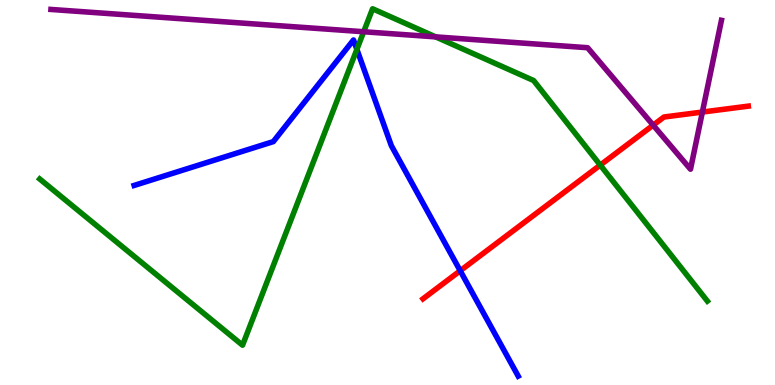[{'lines': ['blue', 'red'], 'intersections': [{'x': 5.94, 'y': 2.97}]}, {'lines': ['green', 'red'], 'intersections': [{'x': 7.75, 'y': 5.71}]}, {'lines': ['purple', 'red'], 'intersections': [{'x': 8.43, 'y': 6.75}, {'x': 9.06, 'y': 7.09}]}, {'lines': ['blue', 'green'], 'intersections': [{'x': 4.6, 'y': 8.72}]}, {'lines': ['blue', 'purple'], 'intersections': []}, {'lines': ['green', 'purple'], 'intersections': [{'x': 4.69, 'y': 9.18}, {'x': 5.62, 'y': 9.04}]}]